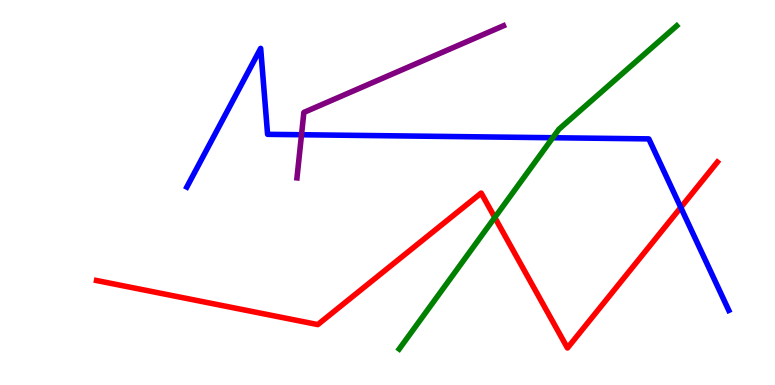[{'lines': ['blue', 'red'], 'intersections': [{'x': 8.78, 'y': 4.61}]}, {'lines': ['green', 'red'], 'intersections': [{'x': 6.38, 'y': 4.35}]}, {'lines': ['purple', 'red'], 'intersections': []}, {'lines': ['blue', 'green'], 'intersections': [{'x': 7.13, 'y': 6.42}]}, {'lines': ['blue', 'purple'], 'intersections': [{'x': 3.89, 'y': 6.5}]}, {'lines': ['green', 'purple'], 'intersections': []}]